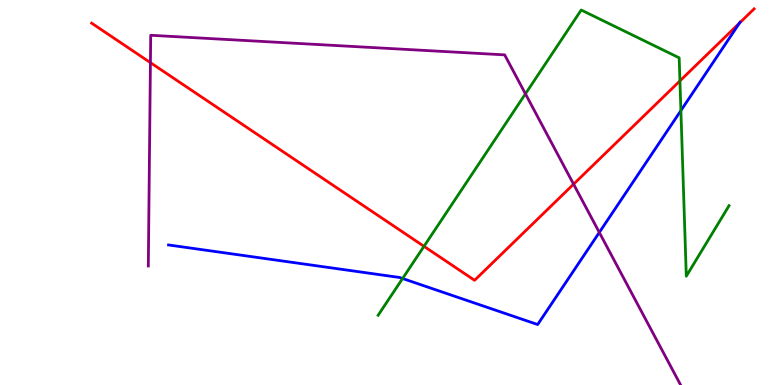[{'lines': ['blue', 'red'], 'intersections': [{'x': 9.54, 'y': 9.4}]}, {'lines': ['green', 'red'], 'intersections': [{'x': 5.47, 'y': 3.6}, {'x': 8.77, 'y': 7.9}]}, {'lines': ['purple', 'red'], 'intersections': [{'x': 1.94, 'y': 8.37}, {'x': 7.4, 'y': 5.22}]}, {'lines': ['blue', 'green'], 'intersections': [{'x': 5.19, 'y': 2.77}, {'x': 8.79, 'y': 7.13}]}, {'lines': ['blue', 'purple'], 'intersections': [{'x': 7.73, 'y': 3.96}]}, {'lines': ['green', 'purple'], 'intersections': [{'x': 6.78, 'y': 7.56}]}]